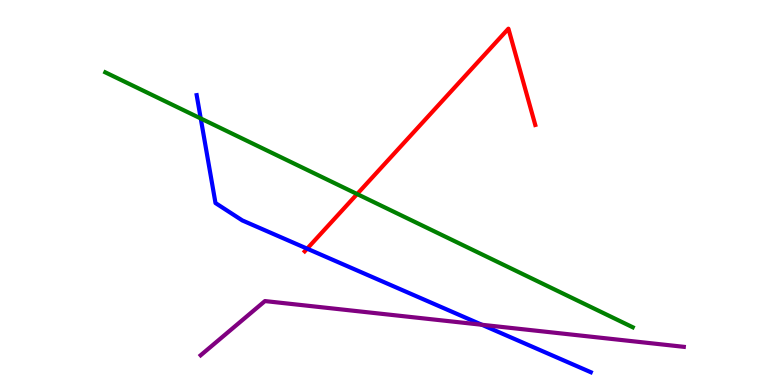[{'lines': ['blue', 'red'], 'intersections': [{'x': 3.96, 'y': 3.54}]}, {'lines': ['green', 'red'], 'intersections': [{'x': 4.61, 'y': 4.96}]}, {'lines': ['purple', 'red'], 'intersections': []}, {'lines': ['blue', 'green'], 'intersections': [{'x': 2.59, 'y': 6.92}]}, {'lines': ['blue', 'purple'], 'intersections': [{'x': 6.22, 'y': 1.56}]}, {'lines': ['green', 'purple'], 'intersections': []}]